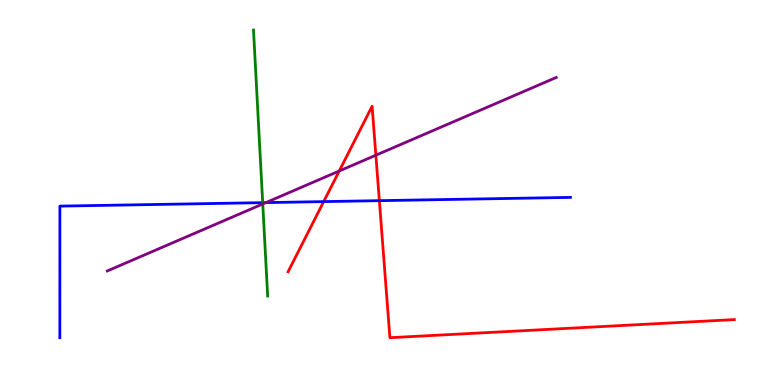[{'lines': ['blue', 'red'], 'intersections': [{'x': 4.18, 'y': 4.76}, {'x': 4.89, 'y': 4.79}]}, {'lines': ['green', 'red'], 'intersections': []}, {'lines': ['purple', 'red'], 'intersections': [{'x': 4.38, 'y': 5.56}, {'x': 4.85, 'y': 5.97}]}, {'lines': ['blue', 'green'], 'intersections': [{'x': 3.39, 'y': 4.74}]}, {'lines': ['blue', 'purple'], 'intersections': [{'x': 3.43, 'y': 4.74}]}, {'lines': ['green', 'purple'], 'intersections': [{'x': 3.39, 'y': 4.7}]}]